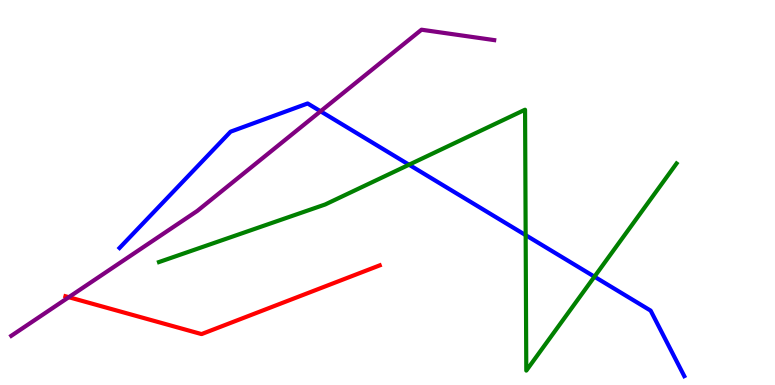[{'lines': ['blue', 'red'], 'intersections': []}, {'lines': ['green', 'red'], 'intersections': []}, {'lines': ['purple', 'red'], 'intersections': [{'x': 0.888, 'y': 2.28}]}, {'lines': ['blue', 'green'], 'intersections': [{'x': 5.28, 'y': 5.72}, {'x': 6.78, 'y': 3.89}, {'x': 7.67, 'y': 2.81}]}, {'lines': ['blue', 'purple'], 'intersections': [{'x': 4.14, 'y': 7.11}]}, {'lines': ['green', 'purple'], 'intersections': []}]